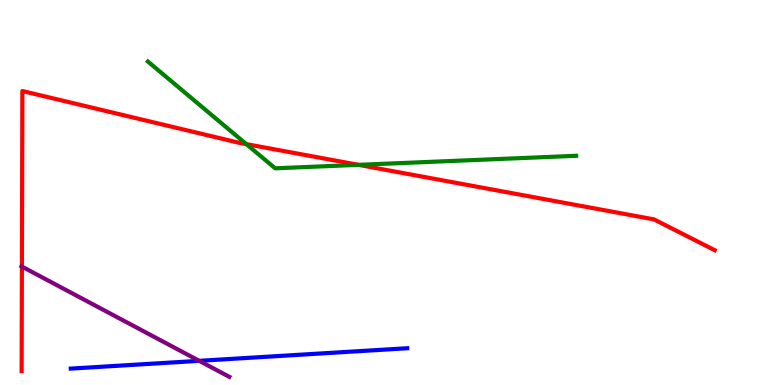[{'lines': ['blue', 'red'], 'intersections': []}, {'lines': ['green', 'red'], 'intersections': [{'x': 3.18, 'y': 6.26}, {'x': 4.63, 'y': 5.72}]}, {'lines': ['purple', 'red'], 'intersections': [{'x': 0.283, 'y': 3.08}]}, {'lines': ['blue', 'green'], 'intersections': []}, {'lines': ['blue', 'purple'], 'intersections': [{'x': 2.57, 'y': 0.628}]}, {'lines': ['green', 'purple'], 'intersections': []}]